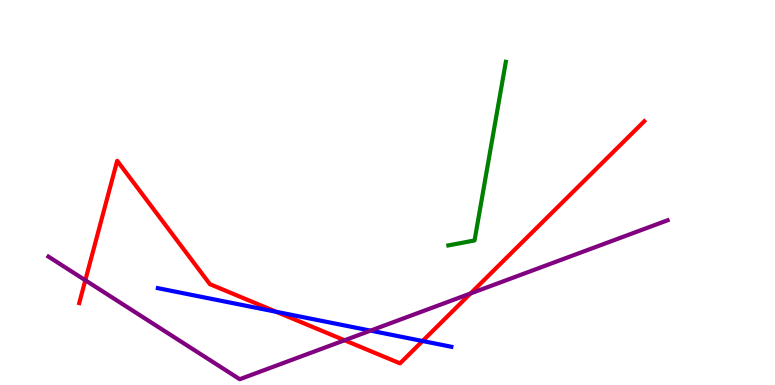[{'lines': ['blue', 'red'], 'intersections': [{'x': 3.56, 'y': 1.9}, {'x': 5.45, 'y': 1.14}]}, {'lines': ['green', 'red'], 'intersections': []}, {'lines': ['purple', 'red'], 'intersections': [{'x': 1.1, 'y': 2.72}, {'x': 4.45, 'y': 1.16}, {'x': 6.07, 'y': 2.38}]}, {'lines': ['blue', 'green'], 'intersections': []}, {'lines': ['blue', 'purple'], 'intersections': [{'x': 4.78, 'y': 1.41}]}, {'lines': ['green', 'purple'], 'intersections': []}]